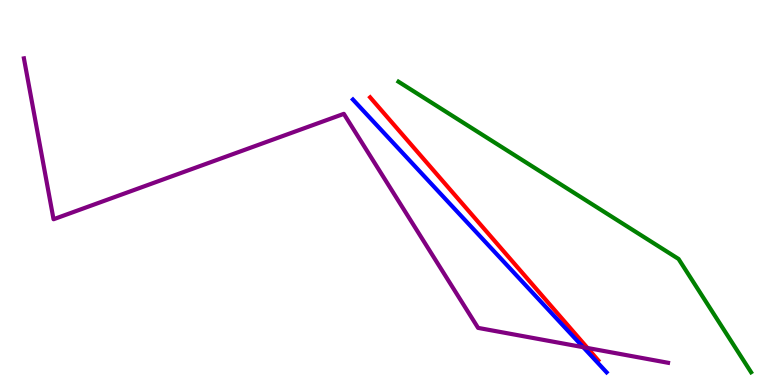[{'lines': ['blue', 'red'], 'intersections': []}, {'lines': ['green', 'red'], 'intersections': []}, {'lines': ['purple', 'red'], 'intersections': [{'x': 7.58, 'y': 0.961}]}, {'lines': ['blue', 'green'], 'intersections': []}, {'lines': ['blue', 'purple'], 'intersections': [{'x': 7.53, 'y': 0.982}]}, {'lines': ['green', 'purple'], 'intersections': []}]